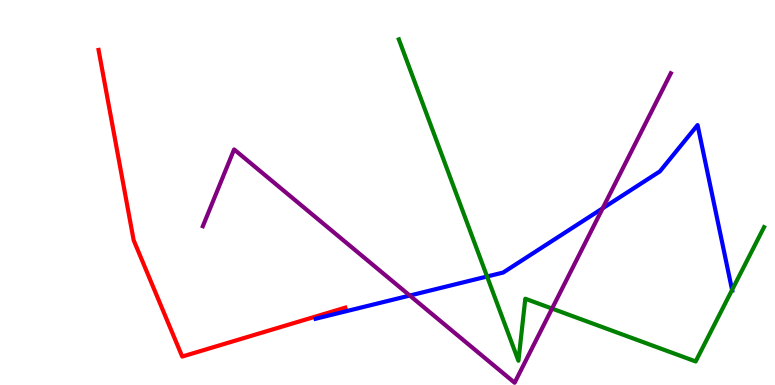[{'lines': ['blue', 'red'], 'intersections': []}, {'lines': ['green', 'red'], 'intersections': []}, {'lines': ['purple', 'red'], 'intersections': []}, {'lines': ['blue', 'green'], 'intersections': [{'x': 6.28, 'y': 2.82}, {'x': 9.45, 'y': 2.47}]}, {'lines': ['blue', 'purple'], 'intersections': [{'x': 5.29, 'y': 2.32}, {'x': 7.78, 'y': 4.59}]}, {'lines': ['green', 'purple'], 'intersections': [{'x': 7.12, 'y': 1.99}]}]